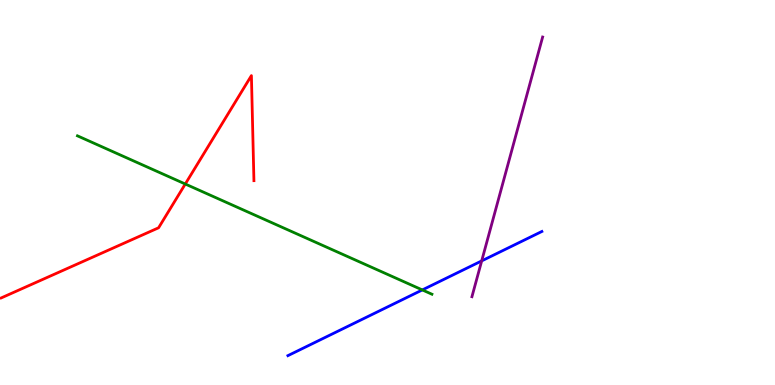[{'lines': ['blue', 'red'], 'intersections': []}, {'lines': ['green', 'red'], 'intersections': [{'x': 2.39, 'y': 5.22}]}, {'lines': ['purple', 'red'], 'intersections': []}, {'lines': ['blue', 'green'], 'intersections': [{'x': 5.45, 'y': 2.47}]}, {'lines': ['blue', 'purple'], 'intersections': [{'x': 6.22, 'y': 3.22}]}, {'lines': ['green', 'purple'], 'intersections': []}]